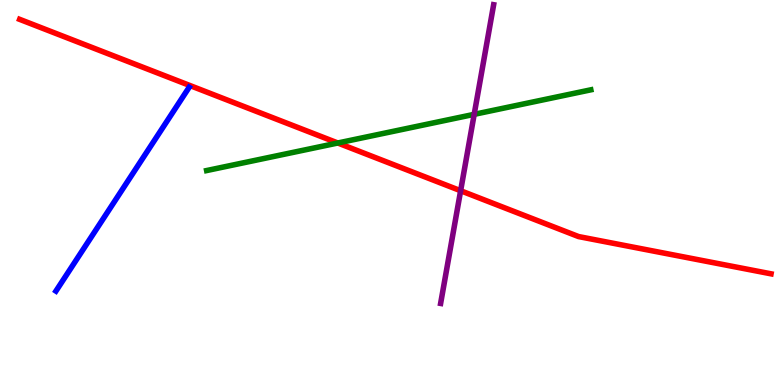[{'lines': ['blue', 'red'], 'intersections': []}, {'lines': ['green', 'red'], 'intersections': [{'x': 4.36, 'y': 6.29}]}, {'lines': ['purple', 'red'], 'intersections': [{'x': 5.94, 'y': 5.05}]}, {'lines': ['blue', 'green'], 'intersections': []}, {'lines': ['blue', 'purple'], 'intersections': []}, {'lines': ['green', 'purple'], 'intersections': [{'x': 6.12, 'y': 7.03}]}]